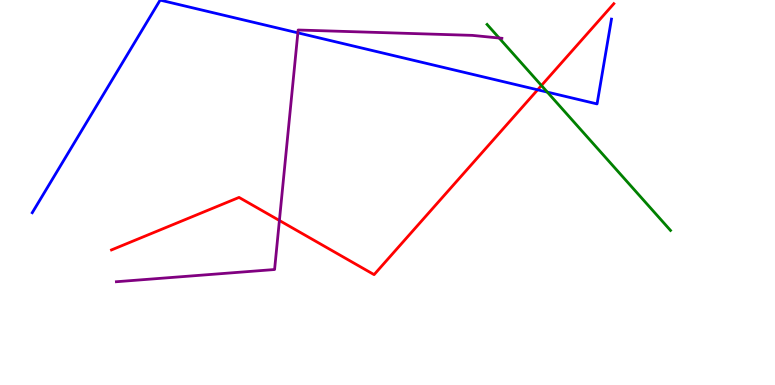[{'lines': ['blue', 'red'], 'intersections': [{'x': 6.94, 'y': 7.67}]}, {'lines': ['green', 'red'], 'intersections': [{'x': 6.99, 'y': 7.78}]}, {'lines': ['purple', 'red'], 'intersections': [{'x': 3.61, 'y': 4.27}]}, {'lines': ['blue', 'green'], 'intersections': [{'x': 7.06, 'y': 7.61}]}, {'lines': ['blue', 'purple'], 'intersections': [{'x': 3.84, 'y': 9.15}]}, {'lines': ['green', 'purple'], 'intersections': [{'x': 6.44, 'y': 9.01}]}]